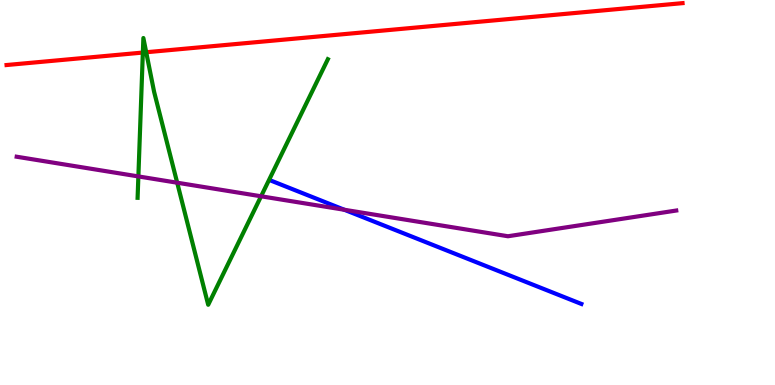[{'lines': ['blue', 'red'], 'intersections': []}, {'lines': ['green', 'red'], 'intersections': [{'x': 1.84, 'y': 8.63}, {'x': 1.89, 'y': 8.64}]}, {'lines': ['purple', 'red'], 'intersections': []}, {'lines': ['blue', 'green'], 'intersections': []}, {'lines': ['blue', 'purple'], 'intersections': [{'x': 4.44, 'y': 4.55}]}, {'lines': ['green', 'purple'], 'intersections': [{'x': 1.79, 'y': 5.42}, {'x': 2.29, 'y': 5.25}, {'x': 3.37, 'y': 4.9}]}]